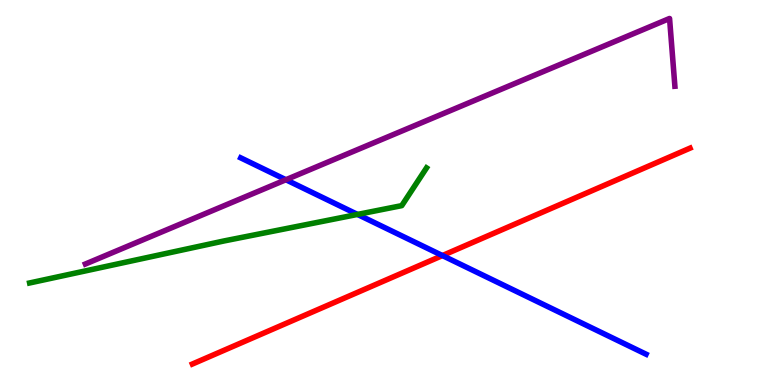[{'lines': ['blue', 'red'], 'intersections': [{'x': 5.71, 'y': 3.36}]}, {'lines': ['green', 'red'], 'intersections': []}, {'lines': ['purple', 'red'], 'intersections': []}, {'lines': ['blue', 'green'], 'intersections': [{'x': 4.61, 'y': 4.43}]}, {'lines': ['blue', 'purple'], 'intersections': [{'x': 3.69, 'y': 5.33}]}, {'lines': ['green', 'purple'], 'intersections': []}]